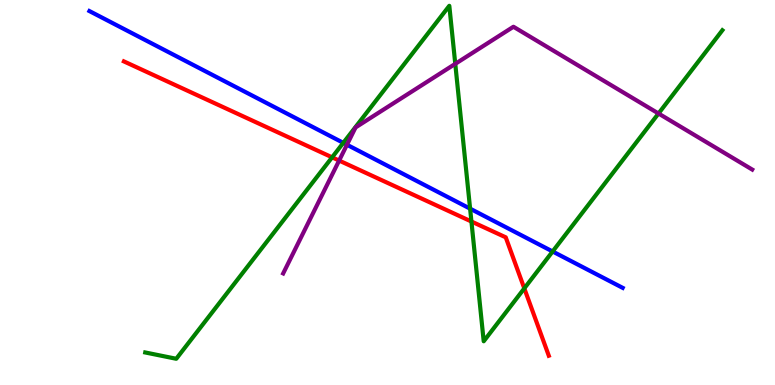[{'lines': ['blue', 'red'], 'intersections': []}, {'lines': ['green', 'red'], 'intersections': [{'x': 4.29, 'y': 5.91}, {'x': 6.08, 'y': 4.25}, {'x': 6.77, 'y': 2.51}]}, {'lines': ['purple', 'red'], 'intersections': [{'x': 4.38, 'y': 5.83}]}, {'lines': ['blue', 'green'], 'intersections': [{'x': 4.43, 'y': 6.29}, {'x': 6.07, 'y': 4.58}, {'x': 7.13, 'y': 3.47}]}, {'lines': ['blue', 'purple'], 'intersections': [{'x': 4.48, 'y': 6.24}]}, {'lines': ['green', 'purple'], 'intersections': [{'x': 5.87, 'y': 8.34}, {'x': 8.5, 'y': 7.05}]}]